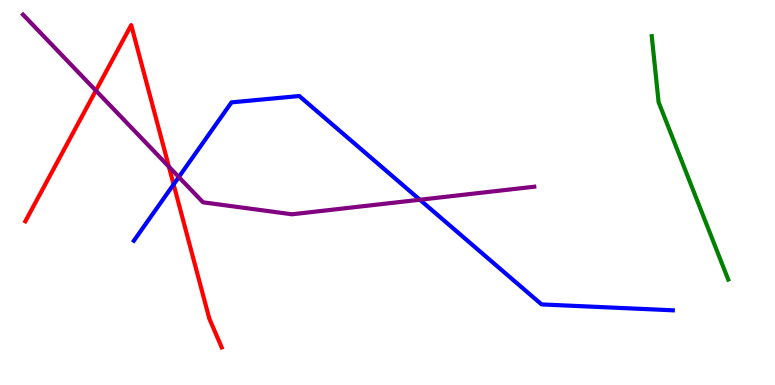[{'lines': ['blue', 'red'], 'intersections': [{'x': 2.24, 'y': 5.21}]}, {'lines': ['green', 'red'], 'intersections': []}, {'lines': ['purple', 'red'], 'intersections': [{'x': 1.24, 'y': 7.65}, {'x': 2.18, 'y': 5.67}]}, {'lines': ['blue', 'green'], 'intersections': []}, {'lines': ['blue', 'purple'], 'intersections': [{'x': 2.31, 'y': 5.4}, {'x': 5.42, 'y': 4.81}]}, {'lines': ['green', 'purple'], 'intersections': []}]